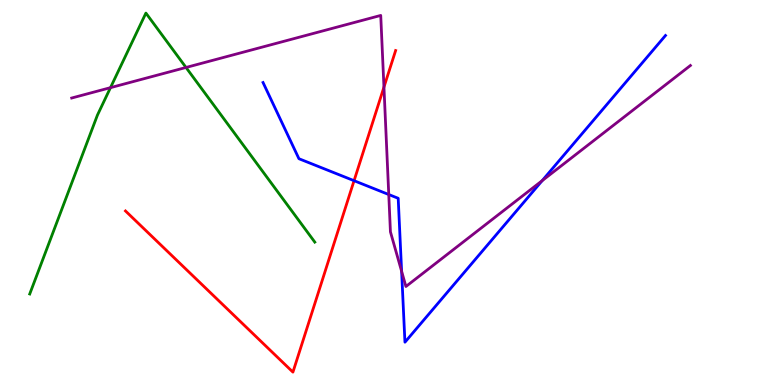[{'lines': ['blue', 'red'], 'intersections': [{'x': 4.57, 'y': 5.31}]}, {'lines': ['green', 'red'], 'intersections': []}, {'lines': ['purple', 'red'], 'intersections': [{'x': 4.95, 'y': 7.74}]}, {'lines': ['blue', 'green'], 'intersections': []}, {'lines': ['blue', 'purple'], 'intersections': [{'x': 5.02, 'y': 4.95}, {'x': 5.18, 'y': 2.95}, {'x': 7.0, 'y': 5.31}]}, {'lines': ['green', 'purple'], 'intersections': [{'x': 1.43, 'y': 7.72}, {'x': 2.4, 'y': 8.25}]}]